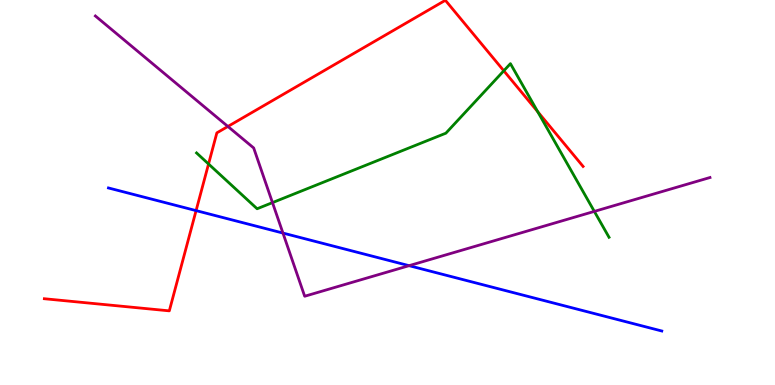[{'lines': ['blue', 'red'], 'intersections': [{'x': 2.53, 'y': 4.53}]}, {'lines': ['green', 'red'], 'intersections': [{'x': 2.69, 'y': 5.74}, {'x': 6.5, 'y': 8.16}, {'x': 6.94, 'y': 7.1}]}, {'lines': ['purple', 'red'], 'intersections': [{'x': 2.94, 'y': 6.72}]}, {'lines': ['blue', 'green'], 'intersections': []}, {'lines': ['blue', 'purple'], 'intersections': [{'x': 3.65, 'y': 3.95}, {'x': 5.28, 'y': 3.1}]}, {'lines': ['green', 'purple'], 'intersections': [{'x': 3.52, 'y': 4.74}, {'x': 7.67, 'y': 4.51}]}]